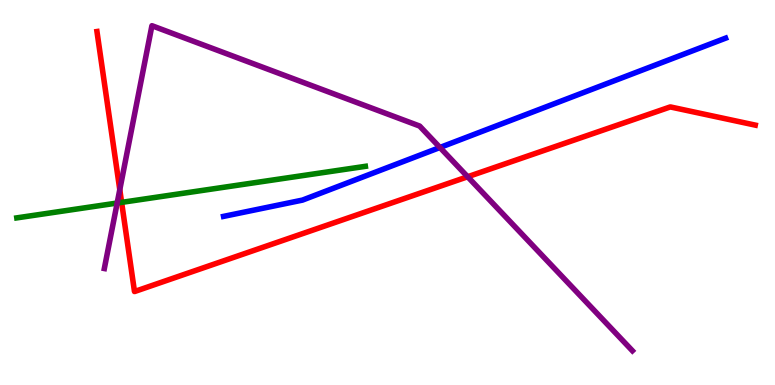[{'lines': ['blue', 'red'], 'intersections': []}, {'lines': ['green', 'red'], 'intersections': [{'x': 1.57, 'y': 4.74}]}, {'lines': ['purple', 'red'], 'intersections': [{'x': 1.55, 'y': 5.07}, {'x': 6.03, 'y': 5.41}]}, {'lines': ['blue', 'green'], 'intersections': []}, {'lines': ['blue', 'purple'], 'intersections': [{'x': 5.68, 'y': 6.17}]}, {'lines': ['green', 'purple'], 'intersections': [{'x': 1.51, 'y': 4.73}]}]